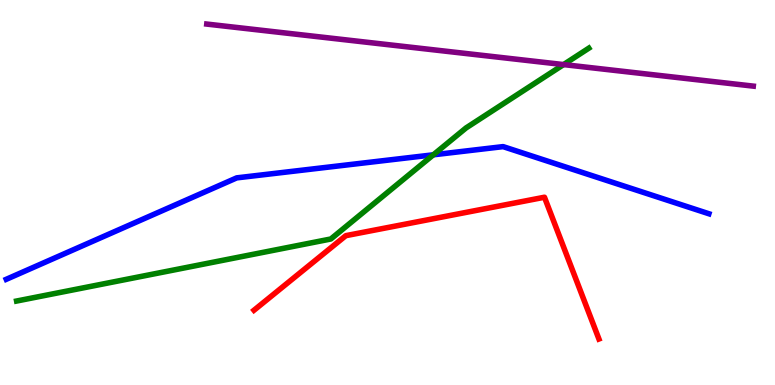[{'lines': ['blue', 'red'], 'intersections': []}, {'lines': ['green', 'red'], 'intersections': []}, {'lines': ['purple', 'red'], 'intersections': []}, {'lines': ['blue', 'green'], 'intersections': [{'x': 5.59, 'y': 5.98}]}, {'lines': ['blue', 'purple'], 'intersections': []}, {'lines': ['green', 'purple'], 'intersections': [{'x': 7.27, 'y': 8.32}]}]